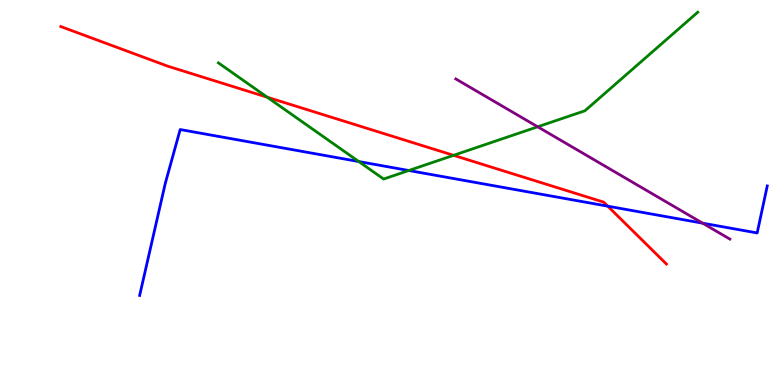[{'lines': ['blue', 'red'], 'intersections': [{'x': 7.84, 'y': 4.65}]}, {'lines': ['green', 'red'], 'intersections': [{'x': 3.45, 'y': 7.47}, {'x': 5.85, 'y': 5.97}]}, {'lines': ['purple', 'red'], 'intersections': []}, {'lines': ['blue', 'green'], 'intersections': [{'x': 4.63, 'y': 5.8}, {'x': 5.27, 'y': 5.57}]}, {'lines': ['blue', 'purple'], 'intersections': [{'x': 9.07, 'y': 4.2}]}, {'lines': ['green', 'purple'], 'intersections': [{'x': 6.94, 'y': 6.71}]}]